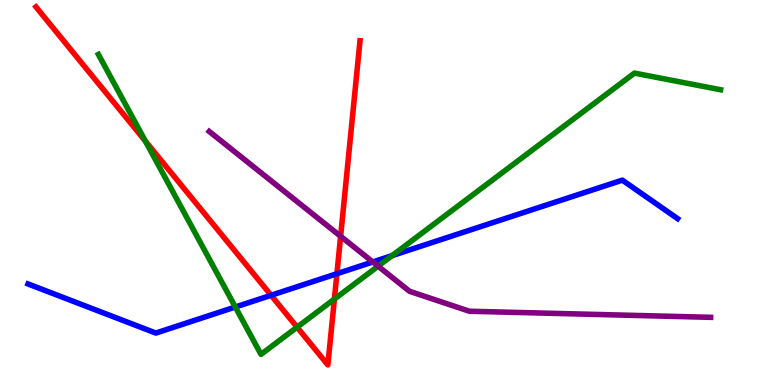[{'lines': ['blue', 'red'], 'intersections': [{'x': 3.5, 'y': 2.33}, {'x': 4.35, 'y': 2.89}]}, {'lines': ['green', 'red'], 'intersections': [{'x': 1.88, 'y': 6.33}, {'x': 3.83, 'y': 1.5}, {'x': 4.31, 'y': 2.23}]}, {'lines': ['purple', 'red'], 'intersections': [{'x': 4.4, 'y': 3.86}]}, {'lines': ['blue', 'green'], 'intersections': [{'x': 3.04, 'y': 2.03}, {'x': 5.06, 'y': 3.36}]}, {'lines': ['blue', 'purple'], 'intersections': [{'x': 4.81, 'y': 3.2}]}, {'lines': ['green', 'purple'], 'intersections': [{'x': 4.88, 'y': 3.09}]}]